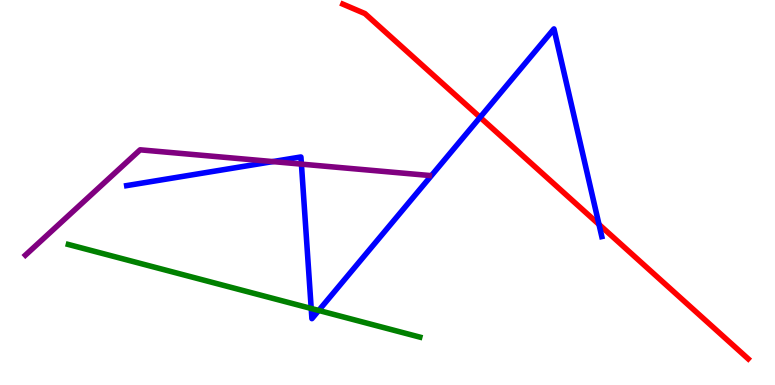[{'lines': ['blue', 'red'], 'intersections': [{'x': 6.19, 'y': 6.95}, {'x': 7.73, 'y': 4.17}]}, {'lines': ['green', 'red'], 'intersections': []}, {'lines': ['purple', 'red'], 'intersections': []}, {'lines': ['blue', 'green'], 'intersections': [{'x': 4.02, 'y': 1.99}, {'x': 4.11, 'y': 1.94}]}, {'lines': ['blue', 'purple'], 'intersections': [{'x': 3.52, 'y': 5.8}, {'x': 3.89, 'y': 5.74}]}, {'lines': ['green', 'purple'], 'intersections': []}]